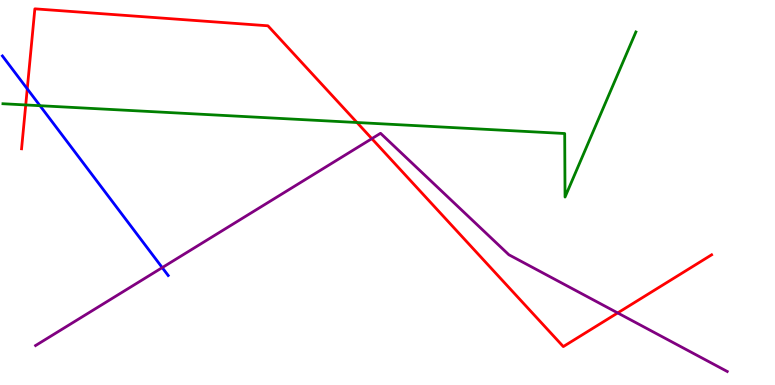[{'lines': ['blue', 'red'], 'intersections': [{'x': 0.352, 'y': 7.69}]}, {'lines': ['green', 'red'], 'intersections': [{'x': 0.332, 'y': 7.27}, {'x': 4.61, 'y': 6.82}]}, {'lines': ['purple', 'red'], 'intersections': [{'x': 4.8, 'y': 6.4}, {'x': 7.97, 'y': 1.87}]}, {'lines': ['blue', 'green'], 'intersections': [{'x': 0.516, 'y': 7.25}]}, {'lines': ['blue', 'purple'], 'intersections': [{'x': 2.09, 'y': 3.05}]}, {'lines': ['green', 'purple'], 'intersections': []}]